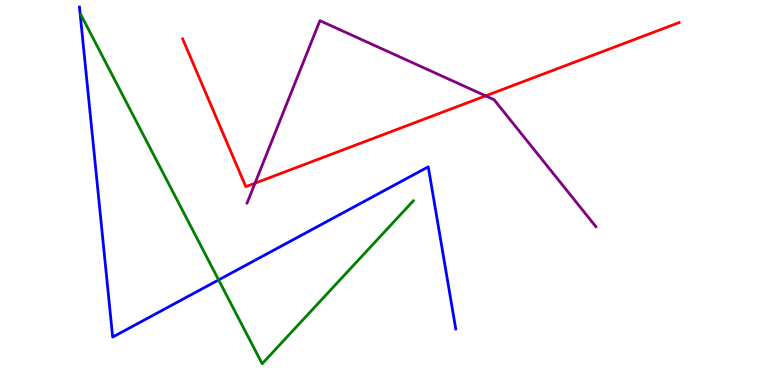[{'lines': ['blue', 'red'], 'intersections': []}, {'lines': ['green', 'red'], 'intersections': []}, {'lines': ['purple', 'red'], 'intersections': [{'x': 3.29, 'y': 5.24}, {'x': 6.27, 'y': 7.51}]}, {'lines': ['blue', 'green'], 'intersections': [{'x': 2.82, 'y': 2.73}]}, {'lines': ['blue', 'purple'], 'intersections': []}, {'lines': ['green', 'purple'], 'intersections': []}]